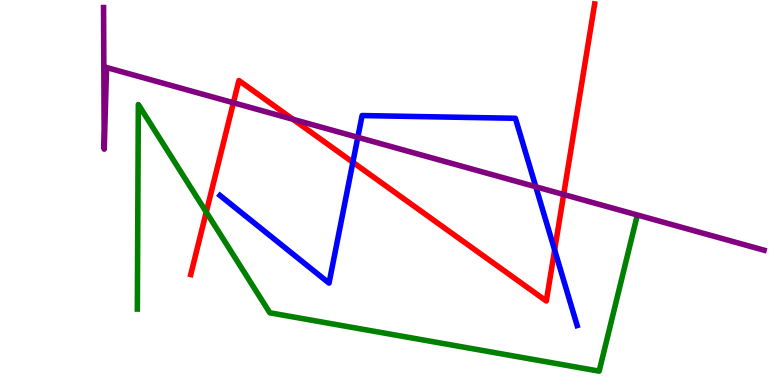[{'lines': ['blue', 'red'], 'intersections': [{'x': 4.55, 'y': 5.79}, {'x': 7.16, 'y': 3.51}]}, {'lines': ['green', 'red'], 'intersections': [{'x': 2.66, 'y': 4.49}]}, {'lines': ['purple', 'red'], 'intersections': [{'x': 3.01, 'y': 7.33}, {'x': 3.78, 'y': 6.9}, {'x': 7.27, 'y': 4.95}]}, {'lines': ['blue', 'green'], 'intersections': []}, {'lines': ['blue', 'purple'], 'intersections': [{'x': 4.62, 'y': 6.43}, {'x': 6.91, 'y': 5.15}]}, {'lines': ['green', 'purple'], 'intersections': []}]